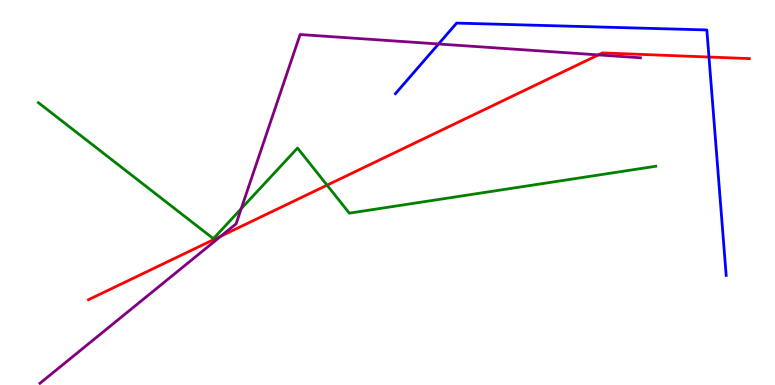[{'lines': ['blue', 'red'], 'intersections': [{'x': 9.15, 'y': 8.52}]}, {'lines': ['green', 'red'], 'intersections': [{'x': 4.22, 'y': 5.19}]}, {'lines': ['purple', 'red'], 'intersections': [{'x': 2.85, 'y': 3.87}, {'x': 7.72, 'y': 8.57}]}, {'lines': ['blue', 'green'], 'intersections': []}, {'lines': ['blue', 'purple'], 'intersections': [{'x': 5.66, 'y': 8.86}]}, {'lines': ['green', 'purple'], 'intersections': [{'x': 3.11, 'y': 4.58}]}]